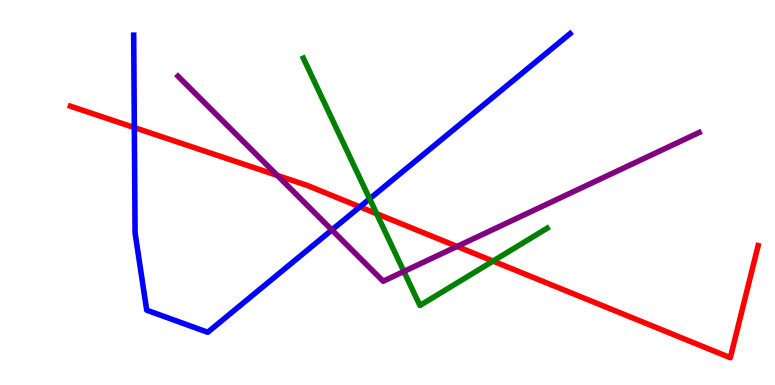[{'lines': ['blue', 'red'], 'intersections': [{'x': 1.73, 'y': 6.69}, {'x': 4.64, 'y': 4.63}]}, {'lines': ['green', 'red'], 'intersections': [{'x': 4.86, 'y': 4.45}, {'x': 6.36, 'y': 3.22}]}, {'lines': ['purple', 'red'], 'intersections': [{'x': 3.58, 'y': 5.44}, {'x': 5.9, 'y': 3.6}]}, {'lines': ['blue', 'green'], 'intersections': [{'x': 4.77, 'y': 4.84}]}, {'lines': ['blue', 'purple'], 'intersections': [{'x': 4.28, 'y': 4.03}]}, {'lines': ['green', 'purple'], 'intersections': [{'x': 5.21, 'y': 2.95}]}]